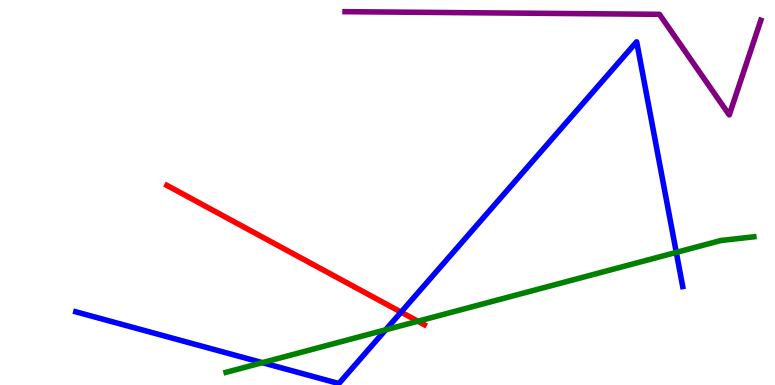[{'lines': ['blue', 'red'], 'intersections': [{'x': 5.18, 'y': 1.89}]}, {'lines': ['green', 'red'], 'intersections': [{'x': 5.39, 'y': 1.66}]}, {'lines': ['purple', 'red'], 'intersections': []}, {'lines': ['blue', 'green'], 'intersections': [{'x': 3.39, 'y': 0.58}, {'x': 4.98, 'y': 1.43}, {'x': 8.73, 'y': 3.44}]}, {'lines': ['blue', 'purple'], 'intersections': []}, {'lines': ['green', 'purple'], 'intersections': []}]